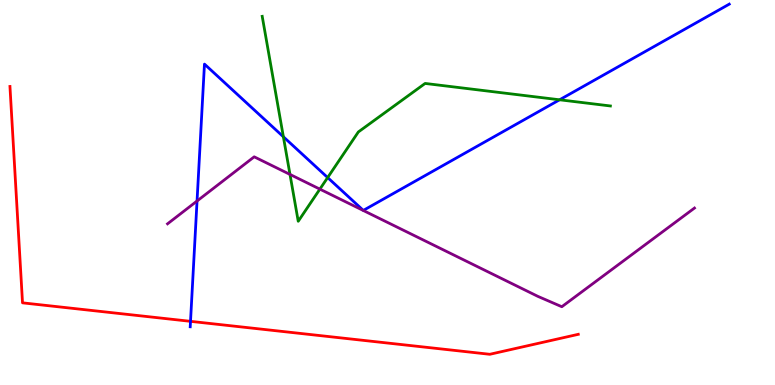[{'lines': ['blue', 'red'], 'intersections': [{'x': 2.46, 'y': 1.65}]}, {'lines': ['green', 'red'], 'intersections': []}, {'lines': ['purple', 'red'], 'intersections': []}, {'lines': ['blue', 'green'], 'intersections': [{'x': 3.66, 'y': 6.45}, {'x': 4.23, 'y': 5.39}, {'x': 7.22, 'y': 7.41}]}, {'lines': ['blue', 'purple'], 'intersections': [{'x': 2.54, 'y': 4.78}]}, {'lines': ['green', 'purple'], 'intersections': [{'x': 3.74, 'y': 5.47}, {'x': 4.13, 'y': 5.09}]}]